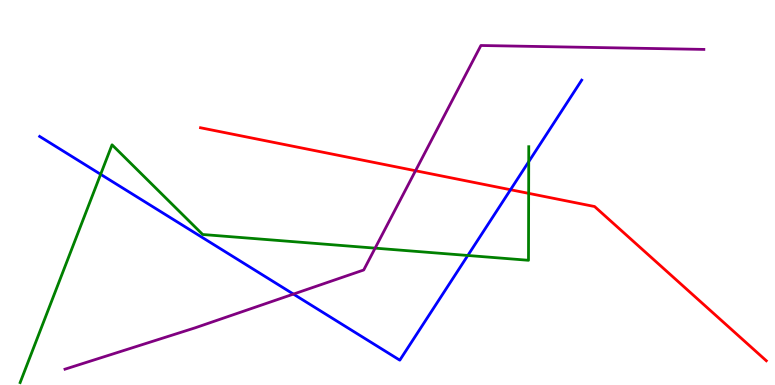[{'lines': ['blue', 'red'], 'intersections': [{'x': 6.59, 'y': 5.07}]}, {'lines': ['green', 'red'], 'intersections': [{'x': 6.82, 'y': 4.98}]}, {'lines': ['purple', 'red'], 'intersections': [{'x': 5.36, 'y': 5.57}]}, {'lines': ['blue', 'green'], 'intersections': [{'x': 1.3, 'y': 5.47}, {'x': 6.04, 'y': 3.36}, {'x': 6.82, 'y': 5.8}]}, {'lines': ['blue', 'purple'], 'intersections': [{'x': 3.79, 'y': 2.36}]}, {'lines': ['green', 'purple'], 'intersections': [{'x': 4.84, 'y': 3.55}]}]